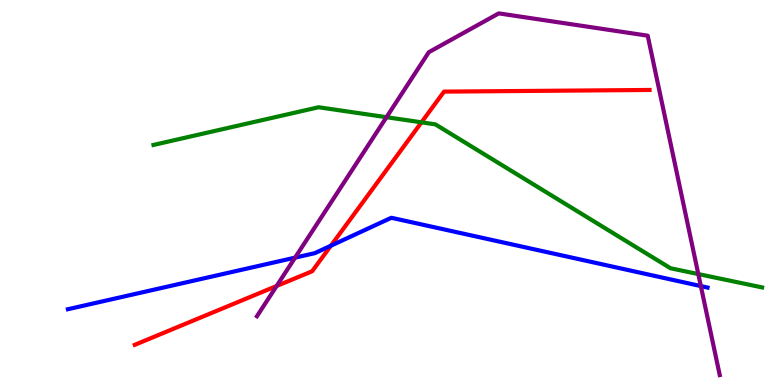[{'lines': ['blue', 'red'], 'intersections': [{'x': 4.27, 'y': 3.62}]}, {'lines': ['green', 'red'], 'intersections': [{'x': 5.44, 'y': 6.82}]}, {'lines': ['purple', 'red'], 'intersections': [{'x': 3.57, 'y': 2.57}]}, {'lines': ['blue', 'green'], 'intersections': []}, {'lines': ['blue', 'purple'], 'intersections': [{'x': 3.81, 'y': 3.31}, {'x': 9.04, 'y': 2.57}]}, {'lines': ['green', 'purple'], 'intersections': [{'x': 4.99, 'y': 6.96}, {'x': 9.01, 'y': 2.88}]}]